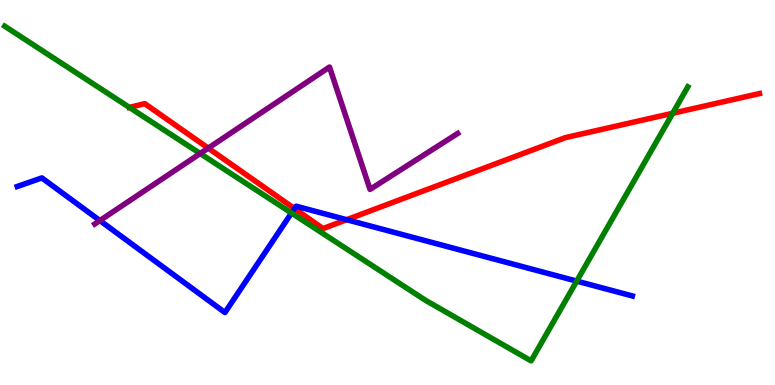[{'lines': ['blue', 'red'], 'intersections': [{'x': 3.8, 'y': 4.58}, {'x': 4.47, 'y': 4.29}]}, {'lines': ['green', 'red'], 'intersections': [{'x': 1.67, 'y': 7.21}, {'x': 8.68, 'y': 7.06}]}, {'lines': ['purple', 'red'], 'intersections': [{'x': 2.69, 'y': 6.15}]}, {'lines': ['blue', 'green'], 'intersections': [{'x': 3.76, 'y': 4.47}, {'x': 7.44, 'y': 2.7}]}, {'lines': ['blue', 'purple'], 'intersections': [{'x': 1.29, 'y': 4.27}]}, {'lines': ['green', 'purple'], 'intersections': [{'x': 2.58, 'y': 6.01}]}]